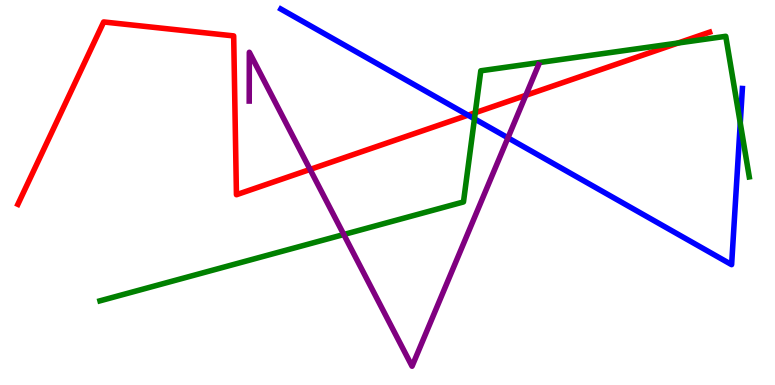[{'lines': ['blue', 'red'], 'intersections': [{'x': 6.04, 'y': 7.01}]}, {'lines': ['green', 'red'], 'intersections': [{'x': 6.13, 'y': 7.07}, {'x': 8.75, 'y': 8.88}]}, {'lines': ['purple', 'red'], 'intersections': [{'x': 4.0, 'y': 5.6}, {'x': 6.78, 'y': 7.52}]}, {'lines': ['blue', 'green'], 'intersections': [{'x': 6.12, 'y': 6.91}, {'x': 9.55, 'y': 6.8}]}, {'lines': ['blue', 'purple'], 'intersections': [{'x': 6.55, 'y': 6.42}]}, {'lines': ['green', 'purple'], 'intersections': [{'x': 4.44, 'y': 3.91}]}]